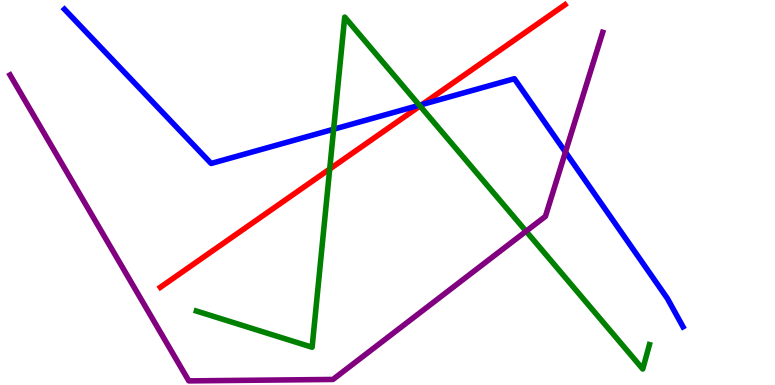[{'lines': ['blue', 'red'], 'intersections': [{'x': 5.45, 'y': 7.29}]}, {'lines': ['green', 'red'], 'intersections': [{'x': 4.25, 'y': 5.61}, {'x': 5.42, 'y': 7.25}]}, {'lines': ['purple', 'red'], 'intersections': []}, {'lines': ['blue', 'green'], 'intersections': [{'x': 4.3, 'y': 6.64}, {'x': 5.41, 'y': 7.27}]}, {'lines': ['blue', 'purple'], 'intersections': [{'x': 7.3, 'y': 6.05}]}, {'lines': ['green', 'purple'], 'intersections': [{'x': 6.79, 'y': 3.99}]}]